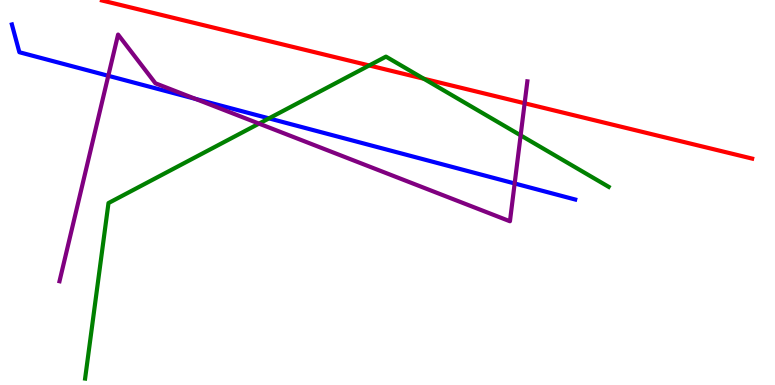[{'lines': ['blue', 'red'], 'intersections': []}, {'lines': ['green', 'red'], 'intersections': [{'x': 4.76, 'y': 8.3}, {'x': 5.47, 'y': 7.95}]}, {'lines': ['purple', 'red'], 'intersections': [{'x': 6.77, 'y': 7.32}]}, {'lines': ['blue', 'green'], 'intersections': [{'x': 3.47, 'y': 6.93}]}, {'lines': ['blue', 'purple'], 'intersections': [{'x': 1.4, 'y': 8.03}, {'x': 2.52, 'y': 7.43}, {'x': 6.64, 'y': 5.23}]}, {'lines': ['green', 'purple'], 'intersections': [{'x': 3.34, 'y': 6.79}, {'x': 6.72, 'y': 6.48}]}]